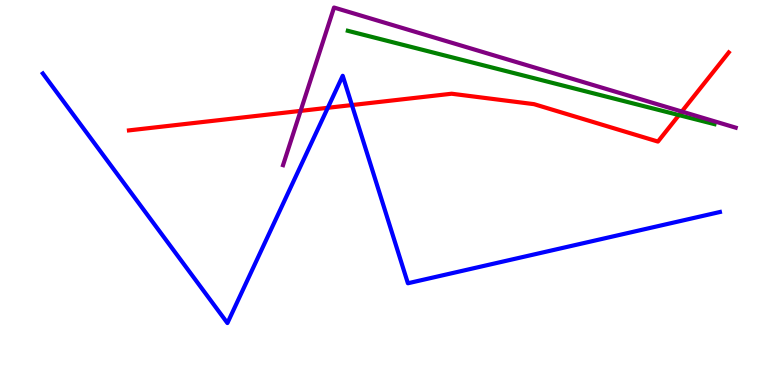[{'lines': ['blue', 'red'], 'intersections': [{'x': 4.23, 'y': 7.2}, {'x': 4.54, 'y': 7.27}]}, {'lines': ['green', 'red'], 'intersections': [{'x': 8.76, 'y': 7.01}]}, {'lines': ['purple', 'red'], 'intersections': [{'x': 3.88, 'y': 7.12}, {'x': 8.8, 'y': 7.1}]}, {'lines': ['blue', 'green'], 'intersections': []}, {'lines': ['blue', 'purple'], 'intersections': []}, {'lines': ['green', 'purple'], 'intersections': []}]